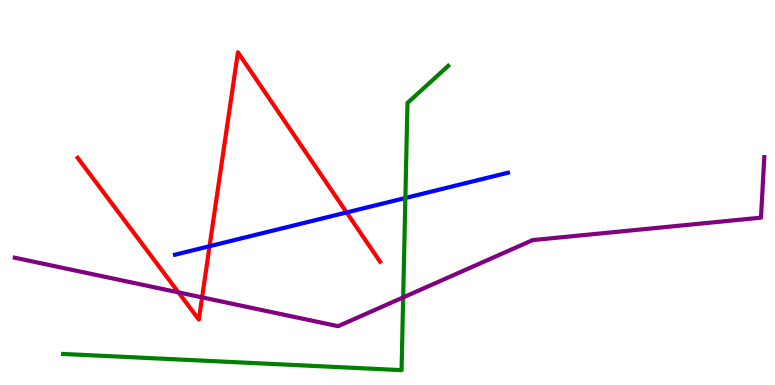[{'lines': ['blue', 'red'], 'intersections': [{'x': 2.7, 'y': 3.61}, {'x': 4.47, 'y': 4.48}]}, {'lines': ['green', 'red'], 'intersections': []}, {'lines': ['purple', 'red'], 'intersections': [{'x': 2.3, 'y': 2.41}, {'x': 2.61, 'y': 2.28}]}, {'lines': ['blue', 'green'], 'intersections': [{'x': 5.23, 'y': 4.86}]}, {'lines': ['blue', 'purple'], 'intersections': []}, {'lines': ['green', 'purple'], 'intersections': [{'x': 5.2, 'y': 2.28}]}]